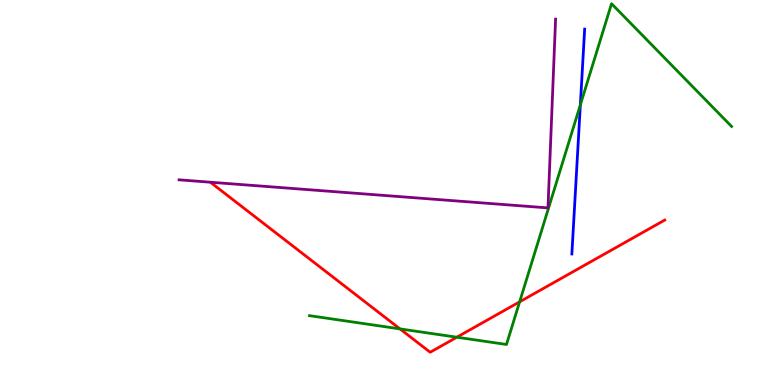[{'lines': ['blue', 'red'], 'intersections': []}, {'lines': ['green', 'red'], 'intersections': [{'x': 5.16, 'y': 1.46}, {'x': 5.89, 'y': 1.24}, {'x': 6.7, 'y': 2.16}]}, {'lines': ['purple', 'red'], 'intersections': []}, {'lines': ['blue', 'green'], 'intersections': [{'x': 7.49, 'y': 7.28}]}, {'lines': ['blue', 'purple'], 'intersections': []}, {'lines': ['green', 'purple'], 'intersections': []}]